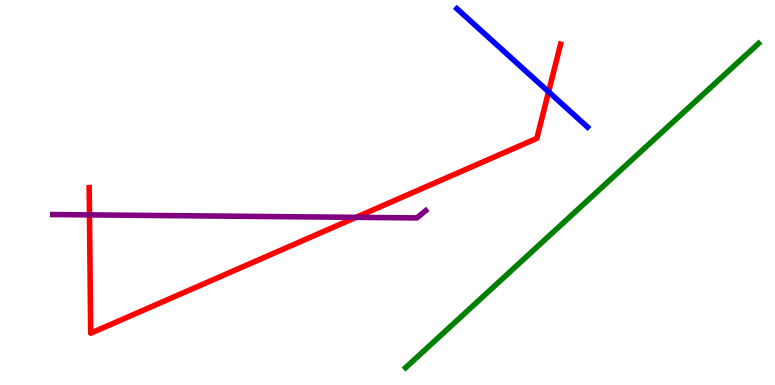[{'lines': ['blue', 'red'], 'intersections': [{'x': 7.08, 'y': 7.62}]}, {'lines': ['green', 'red'], 'intersections': []}, {'lines': ['purple', 'red'], 'intersections': [{'x': 1.15, 'y': 4.42}, {'x': 4.59, 'y': 4.35}]}, {'lines': ['blue', 'green'], 'intersections': []}, {'lines': ['blue', 'purple'], 'intersections': []}, {'lines': ['green', 'purple'], 'intersections': []}]